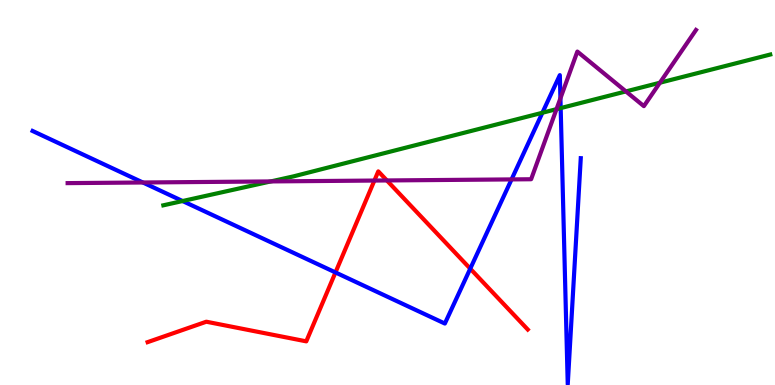[{'lines': ['blue', 'red'], 'intersections': [{'x': 4.33, 'y': 2.92}, {'x': 6.07, 'y': 3.02}]}, {'lines': ['green', 'red'], 'intersections': []}, {'lines': ['purple', 'red'], 'intersections': [{'x': 4.83, 'y': 5.31}, {'x': 4.99, 'y': 5.31}]}, {'lines': ['blue', 'green'], 'intersections': [{'x': 2.36, 'y': 4.78}, {'x': 7.0, 'y': 7.07}, {'x': 7.23, 'y': 7.19}]}, {'lines': ['blue', 'purple'], 'intersections': [{'x': 1.84, 'y': 5.26}, {'x': 6.6, 'y': 5.34}, {'x': 7.23, 'y': 7.45}]}, {'lines': ['green', 'purple'], 'intersections': [{'x': 3.49, 'y': 5.29}, {'x': 7.18, 'y': 7.16}, {'x': 8.08, 'y': 7.63}, {'x': 8.51, 'y': 7.85}]}]